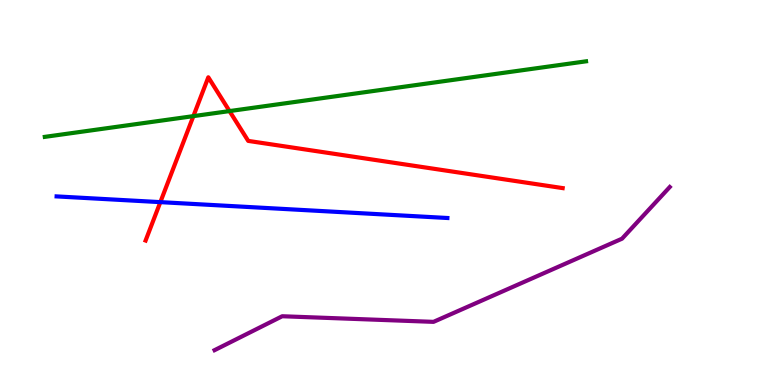[{'lines': ['blue', 'red'], 'intersections': [{'x': 2.07, 'y': 4.75}]}, {'lines': ['green', 'red'], 'intersections': [{'x': 2.5, 'y': 6.98}, {'x': 2.96, 'y': 7.11}]}, {'lines': ['purple', 'red'], 'intersections': []}, {'lines': ['blue', 'green'], 'intersections': []}, {'lines': ['blue', 'purple'], 'intersections': []}, {'lines': ['green', 'purple'], 'intersections': []}]